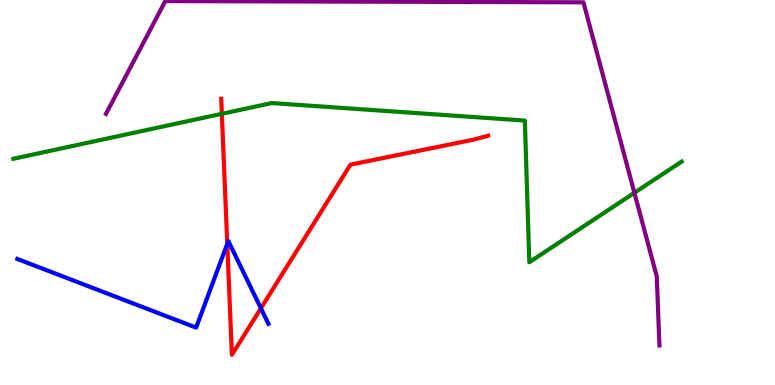[{'lines': ['blue', 'red'], 'intersections': [{'x': 2.93, 'y': 3.67}, {'x': 3.37, 'y': 1.99}]}, {'lines': ['green', 'red'], 'intersections': [{'x': 2.86, 'y': 7.04}]}, {'lines': ['purple', 'red'], 'intersections': []}, {'lines': ['blue', 'green'], 'intersections': []}, {'lines': ['blue', 'purple'], 'intersections': []}, {'lines': ['green', 'purple'], 'intersections': [{'x': 8.19, 'y': 4.99}]}]